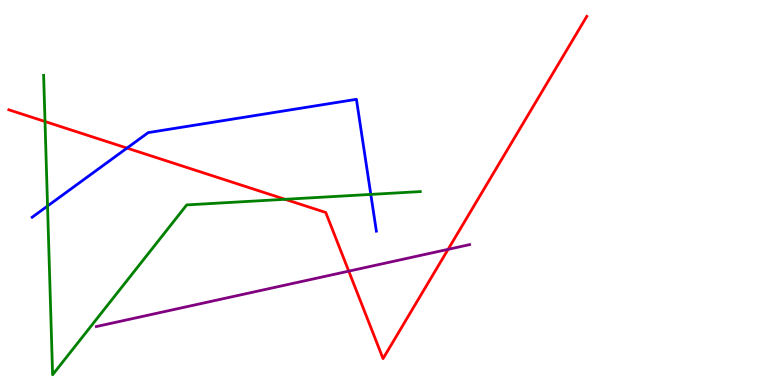[{'lines': ['blue', 'red'], 'intersections': [{'x': 1.64, 'y': 6.15}]}, {'lines': ['green', 'red'], 'intersections': [{'x': 0.581, 'y': 6.84}, {'x': 3.68, 'y': 4.82}]}, {'lines': ['purple', 'red'], 'intersections': [{'x': 4.5, 'y': 2.96}, {'x': 5.78, 'y': 3.52}]}, {'lines': ['blue', 'green'], 'intersections': [{'x': 0.613, 'y': 4.65}, {'x': 4.78, 'y': 4.95}]}, {'lines': ['blue', 'purple'], 'intersections': []}, {'lines': ['green', 'purple'], 'intersections': []}]